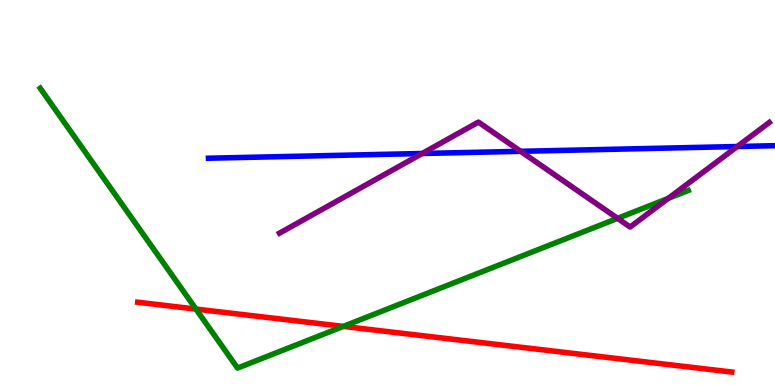[{'lines': ['blue', 'red'], 'intersections': []}, {'lines': ['green', 'red'], 'intersections': [{'x': 2.53, 'y': 1.97}, {'x': 4.43, 'y': 1.52}]}, {'lines': ['purple', 'red'], 'intersections': []}, {'lines': ['blue', 'green'], 'intersections': []}, {'lines': ['blue', 'purple'], 'intersections': [{'x': 5.45, 'y': 6.01}, {'x': 6.72, 'y': 6.07}, {'x': 9.51, 'y': 6.19}]}, {'lines': ['green', 'purple'], 'intersections': [{'x': 7.97, 'y': 4.33}, {'x': 8.62, 'y': 4.85}]}]